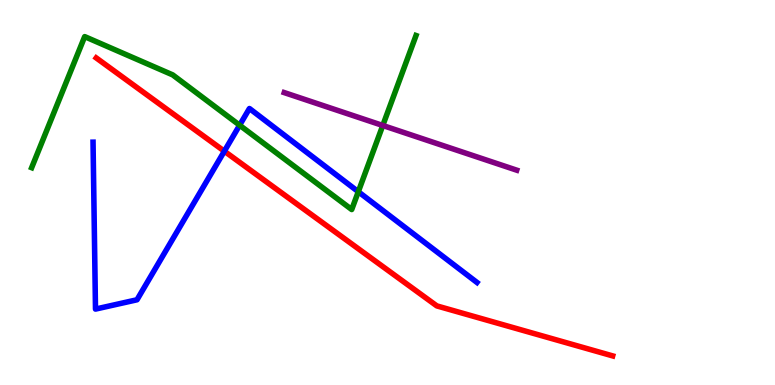[{'lines': ['blue', 'red'], 'intersections': [{'x': 2.89, 'y': 6.07}]}, {'lines': ['green', 'red'], 'intersections': []}, {'lines': ['purple', 'red'], 'intersections': []}, {'lines': ['blue', 'green'], 'intersections': [{'x': 3.09, 'y': 6.75}, {'x': 4.62, 'y': 5.02}]}, {'lines': ['blue', 'purple'], 'intersections': []}, {'lines': ['green', 'purple'], 'intersections': [{'x': 4.94, 'y': 6.74}]}]